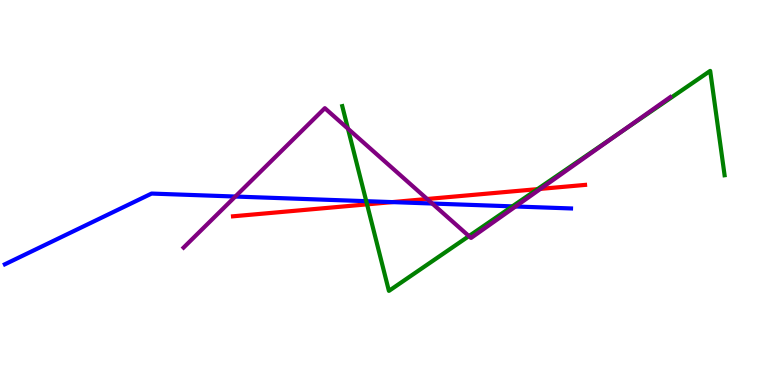[{'lines': ['blue', 'red'], 'intersections': [{'x': 5.06, 'y': 4.75}]}, {'lines': ['green', 'red'], 'intersections': [{'x': 4.74, 'y': 4.69}, {'x': 6.94, 'y': 5.09}]}, {'lines': ['purple', 'red'], 'intersections': [{'x': 5.51, 'y': 4.83}, {'x': 6.97, 'y': 5.09}]}, {'lines': ['blue', 'green'], 'intersections': [{'x': 4.73, 'y': 4.77}, {'x': 6.61, 'y': 4.64}]}, {'lines': ['blue', 'purple'], 'intersections': [{'x': 3.04, 'y': 4.9}, {'x': 5.58, 'y': 4.71}, {'x': 6.65, 'y': 4.64}]}, {'lines': ['green', 'purple'], 'intersections': [{'x': 4.49, 'y': 6.66}, {'x': 6.05, 'y': 3.87}, {'x': 8.0, 'y': 6.56}]}]